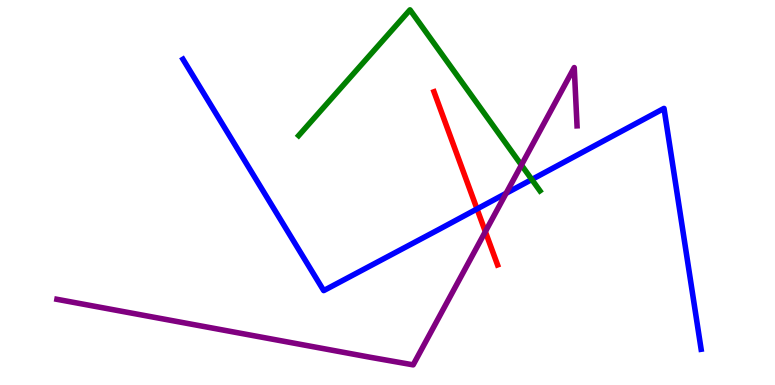[{'lines': ['blue', 'red'], 'intersections': [{'x': 6.16, 'y': 4.57}]}, {'lines': ['green', 'red'], 'intersections': []}, {'lines': ['purple', 'red'], 'intersections': [{'x': 6.26, 'y': 3.98}]}, {'lines': ['blue', 'green'], 'intersections': [{'x': 6.86, 'y': 5.34}]}, {'lines': ['blue', 'purple'], 'intersections': [{'x': 6.53, 'y': 4.98}]}, {'lines': ['green', 'purple'], 'intersections': [{'x': 6.73, 'y': 5.71}]}]